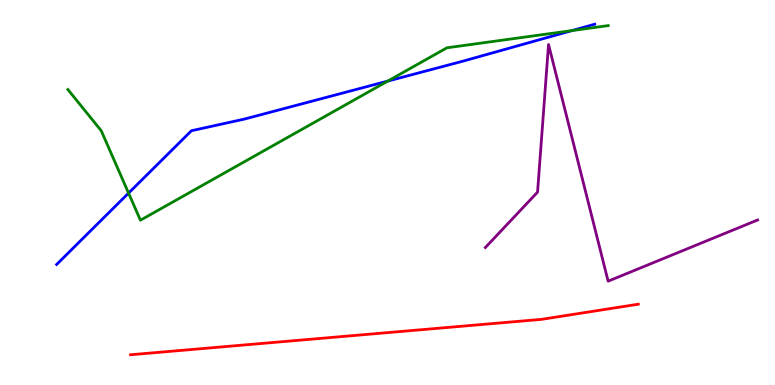[{'lines': ['blue', 'red'], 'intersections': []}, {'lines': ['green', 'red'], 'intersections': []}, {'lines': ['purple', 'red'], 'intersections': []}, {'lines': ['blue', 'green'], 'intersections': [{'x': 1.66, 'y': 4.98}, {'x': 5.0, 'y': 7.89}, {'x': 7.38, 'y': 9.21}]}, {'lines': ['blue', 'purple'], 'intersections': []}, {'lines': ['green', 'purple'], 'intersections': []}]